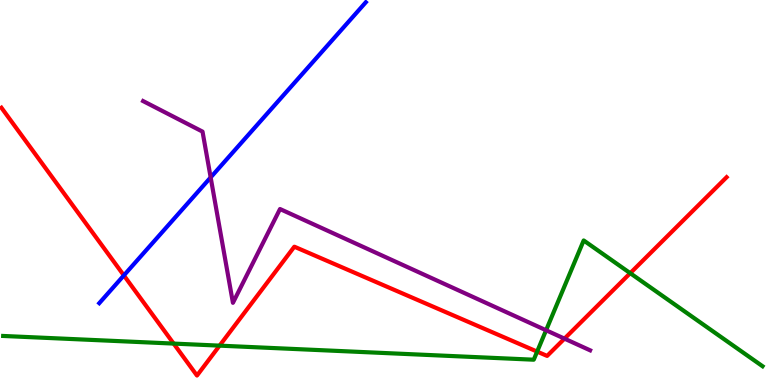[{'lines': ['blue', 'red'], 'intersections': [{'x': 1.6, 'y': 2.85}]}, {'lines': ['green', 'red'], 'intersections': [{'x': 2.24, 'y': 1.08}, {'x': 2.83, 'y': 1.02}, {'x': 6.93, 'y': 0.867}, {'x': 8.13, 'y': 2.9}]}, {'lines': ['purple', 'red'], 'intersections': [{'x': 7.28, 'y': 1.2}]}, {'lines': ['blue', 'green'], 'intersections': []}, {'lines': ['blue', 'purple'], 'intersections': [{'x': 2.72, 'y': 5.39}]}, {'lines': ['green', 'purple'], 'intersections': [{'x': 7.05, 'y': 1.42}]}]